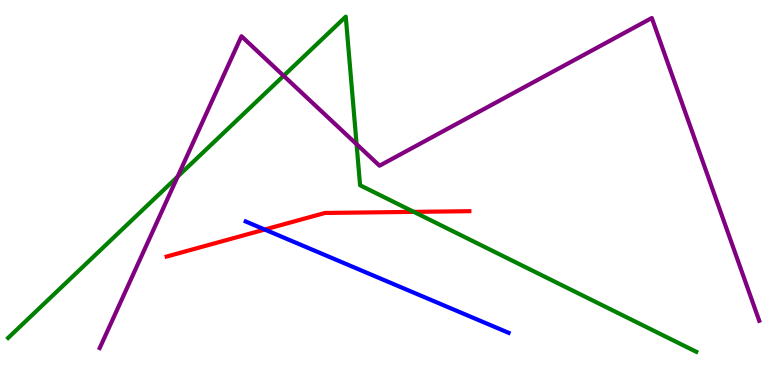[{'lines': ['blue', 'red'], 'intersections': [{'x': 3.42, 'y': 4.04}]}, {'lines': ['green', 'red'], 'intersections': [{'x': 5.34, 'y': 4.5}]}, {'lines': ['purple', 'red'], 'intersections': []}, {'lines': ['blue', 'green'], 'intersections': []}, {'lines': ['blue', 'purple'], 'intersections': []}, {'lines': ['green', 'purple'], 'intersections': [{'x': 2.29, 'y': 5.41}, {'x': 3.66, 'y': 8.03}, {'x': 4.6, 'y': 6.25}]}]